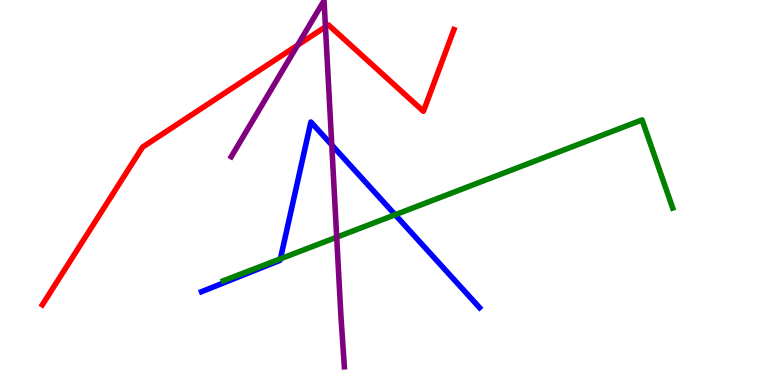[{'lines': ['blue', 'red'], 'intersections': []}, {'lines': ['green', 'red'], 'intersections': []}, {'lines': ['purple', 'red'], 'intersections': [{'x': 3.84, 'y': 8.83}, {'x': 4.2, 'y': 9.3}]}, {'lines': ['blue', 'green'], 'intersections': [{'x': 3.62, 'y': 3.28}, {'x': 5.1, 'y': 4.42}]}, {'lines': ['blue', 'purple'], 'intersections': [{'x': 4.28, 'y': 6.23}]}, {'lines': ['green', 'purple'], 'intersections': [{'x': 4.34, 'y': 3.84}]}]